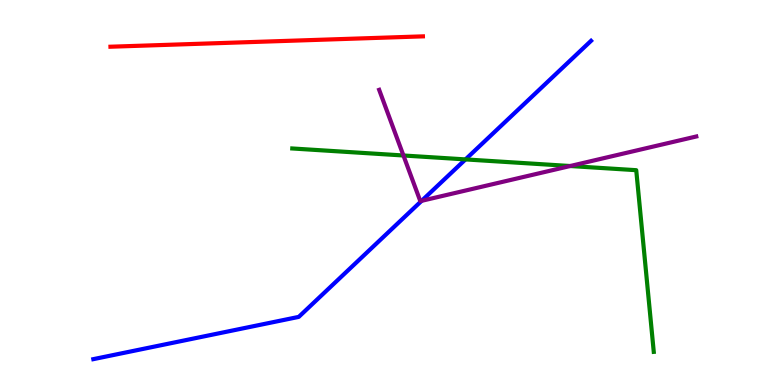[{'lines': ['blue', 'red'], 'intersections': []}, {'lines': ['green', 'red'], 'intersections': []}, {'lines': ['purple', 'red'], 'intersections': []}, {'lines': ['blue', 'green'], 'intersections': [{'x': 6.01, 'y': 5.86}]}, {'lines': ['blue', 'purple'], 'intersections': [{'x': 5.44, 'y': 4.78}]}, {'lines': ['green', 'purple'], 'intersections': [{'x': 5.21, 'y': 5.96}, {'x': 7.36, 'y': 5.69}]}]